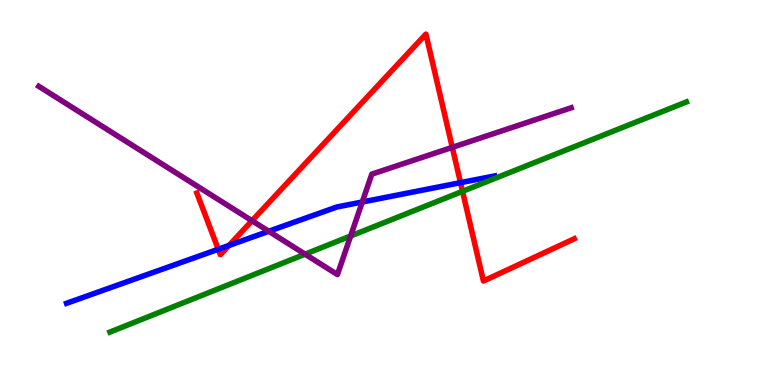[{'lines': ['blue', 'red'], 'intersections': [{'x': 2.82, 'y': 3.53}, {'x': 2.95, 'y': 3.62}, {'x': 5.94, 'y': 5.26}]}, {'lines': ['green', 'red'], 'intersections': [{'x': 5.97, 'y': 5.03}]}, {'lines': ['purple', 'red'], 'intersections': [{'x': 3.25, 'y': 4.27}, {'x': 5.84, 'y': 6.17}]}, {'lines': ['blue', 'green'], 'intersections': []}, {'lines': ['blue', 'purple'], 'intersections': [{'x': 3.47, 'y': 3.99}, {'x': 4.67, 'y': 4.75}]}, {'lines': ['green', 'purple'], 'intersections': [{'x': 3.94, 'y': 3.4}, {'x': 4.52, 'y': 3.87}]}]